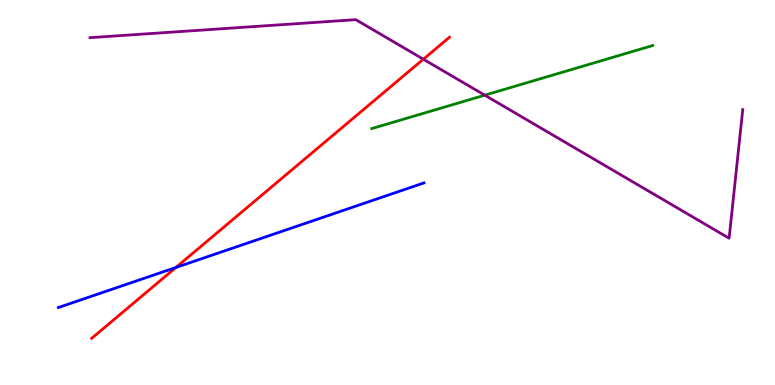[{'lines': ['blue', 'red'], 'intersections': [{'x': 2.27, 'y': 3.05}]}, {'lines': ['green', 'red'], 'intersections': []}, {'lines': ['purple', 'red'], 'intersections': [{'x': 5.46, 'y': 8.46}]}, {'lines': ['blue', 'green'], 'intersections': []}, {'lines': ['blue', 'purple'], 'intersections': []}, {'lines': ['green', 'purple'], 'intersections': [{'x': 6.26, 'y': 7.53}]}]